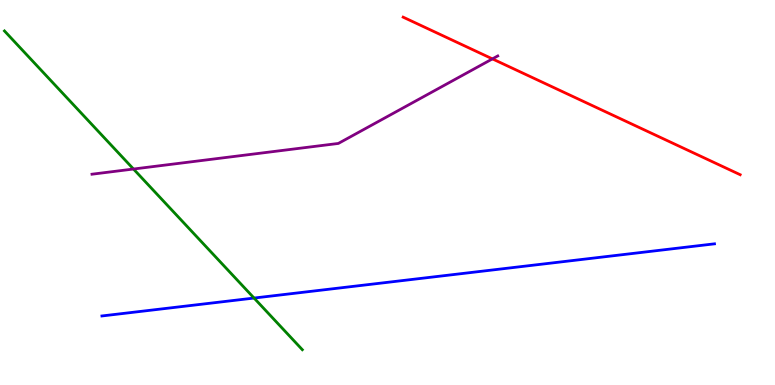[{'lines': ['blue', 'red'], 'intersections': []}, {'lines': ['green', 'red'], 'intersections': []}, {'lines': ['purple', 'red'], 'intersections': [{'x': 6.35, 'y': 8.47}]}, {'lines': ['blue', 'green'], 'intersections': [{'x': 3.28, 'y': 2.26}]}, {'lines': ['blue', 'purple'], 'intersections': []}, {'lines': ['green', 'purple'], 'intersections': [{'x': 1.72, 'y': 5.61}]}]